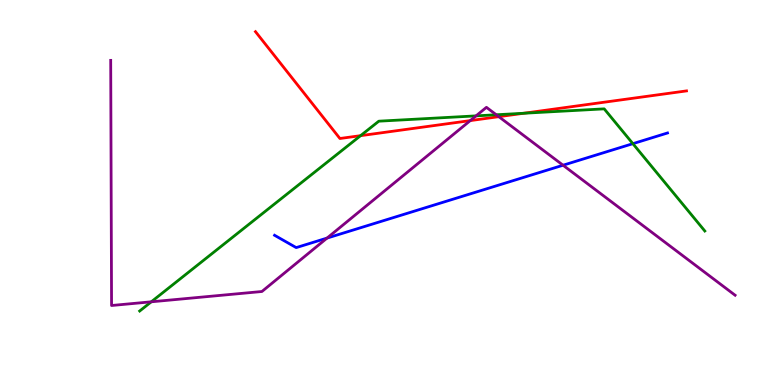[{'lines': ['blue', 'red'], 'intersections': []}, {'lines': ['green', 'red'], 'intersections': [{'x': 4.65, 'y': 6.48}, {'x': 6.76, 'y': 7.06}]}, {'lines': ['purple', 'red'], 'intersections': [{'x': 6.07, 'y': 6.87}, {'x': 6.44, 'y': 6.97}]}, {'lines': ['blue', 'green'], 'intersections': [{'x': 8.17, 'y': 6.27}]}, {'lines': ['blue', 'purple'], 'intersections': [{'x': 4.22, 'y': 3.82}, {'x': 7.27, 'y': 5.71}]}, {'lines': ['green', 'purple'], 'intersections': [{'x': 1.95, 'y': 2.16}, {'x': 6.14, 'y': 6.99}, {'x': 6.4, 'y': 7.02}]}]